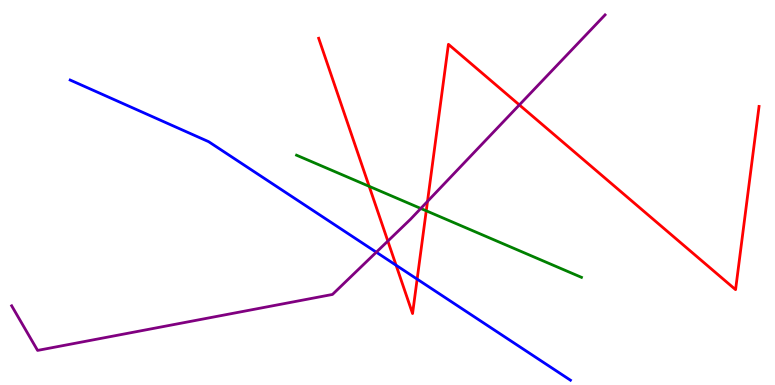[{'lines': ['blue', 'red'], 'intersections': [{'x': 5.11, 'y': 3.11}, {'x': 5.38, 'y': 2.75}]}, {'lines': ['green', 'red'], 'intersections': [{'x': 4.76, 'y': 5.16}, {'x': 5.5, 'y': 4.52}]}, {'lines': ['purple', 'red'], 'intersections': [{'x': 5.0, 'y': 3.74}, {'x': 5.52, 'y': 4.77}, {'x': 6.7, 'y': 7.27}]}, {'lines': ['blue', 'green'], 'intersections': []}, {'lines': ['blue', 'purple'], 'intersections': [{'x': 4.86, 'y': 3.45}]}, {'lines': ['green', 'purple'], 'intersections': [{'x': 5.43, 'y': 4.59}]}]